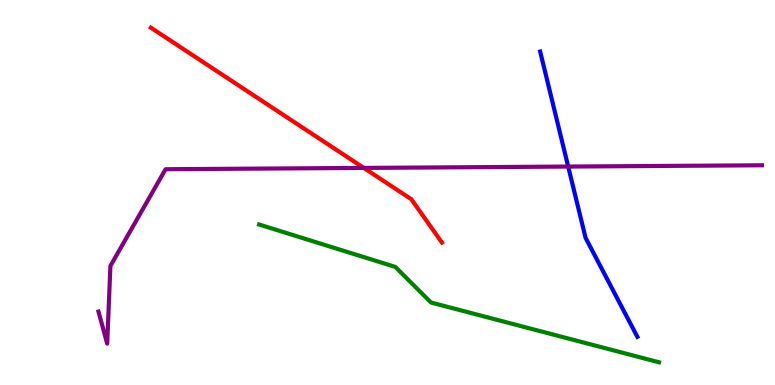[{'lines': ['blue', 'red'], 'intersections': []}, {'lines': ['green', 'red'], 'intersections': []}, {'lines': ['purple', 'red'], 'intersections': [{'x': 4.69, 'y': 5.64}]}, {'lines': ['blue', 'green'], 'intersections': []}, {'lines': ['blue', 'purple'], 'intersections': [{'x': 7.33, 'y': 5.67}]}, {'lines': ['green', 'purple'], 'intersections': []}]